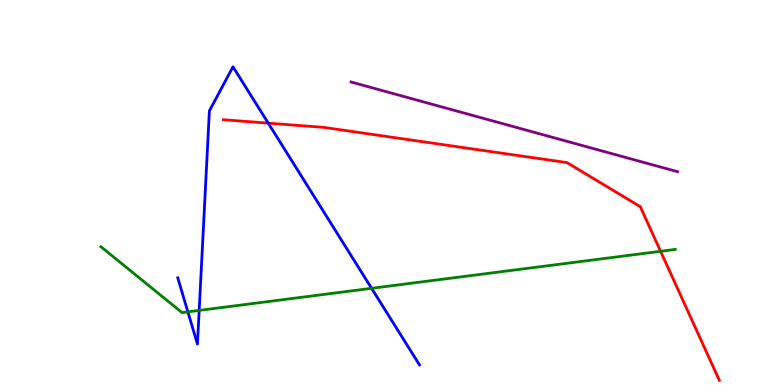[{'lines': ['blue', 'red'], 'intersections': [{'x': 3.46, 'y': 6.8}]}, {'lines': ['green', 'red'], 'intersections': [{'x': 8.52, 'y': 3.47}]}, {'lines': ['purple', 'red'], 'intersections': []}, {'lines': ['blue', 'green'], 'intersections': [{'x': 2.42, 'y': 1.9}, {'x': 2.57, 'y': 1.94}, {'x': 4.79, 'y': 2.51}]}, {'lines': ['blue', 'purple'], 'intersections': []}, {'lines': ['green', 'purple'], 'intersections': []}]